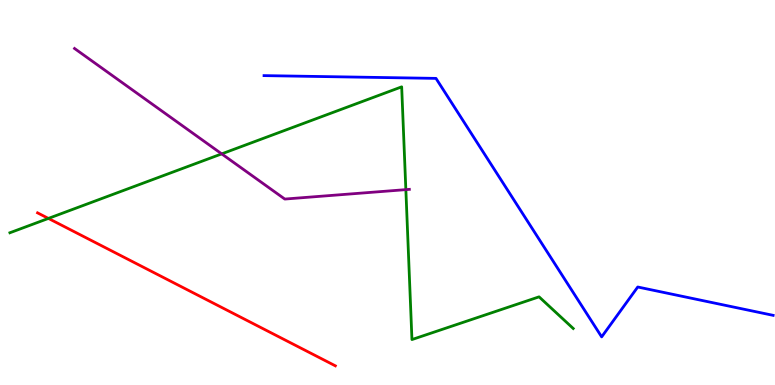[{'lines': ['blue', 'red'], 'intersections': []}, {'lines': ['green', 'red'], 'intersections': [{'x': 0.625, 'y': 4.33}]}, {'lines': ['purple', 'red'], 'intersections': []}, {'lines': ['blue', 'green'], 'intersections': []}, {'lines': ['blue', 'purple'], 'intersections': []}, {'lines': ['green', 'purple'], 'intersections': [{'x': 2.86, 'y': 6.0}, {'x': 5.24, 'y': 5.07}]}]